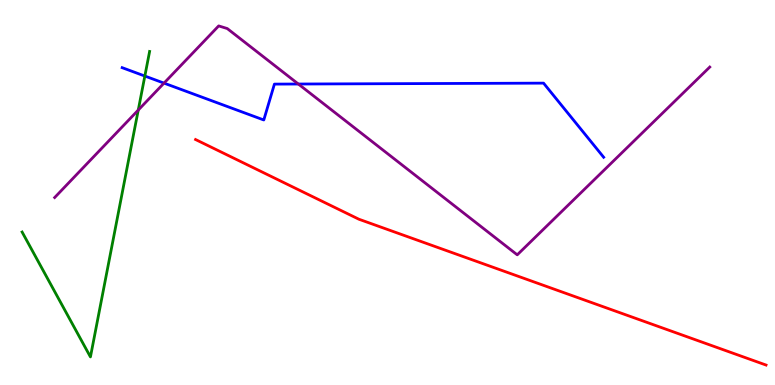[{'lines': ['blue', 'red'], 'intersections': []}, {'lines': ['green', 'red'], 'intersections': []}, {'lines': ['purple', 'red'], 'intersections': []}, {'lines': ['blue', 'green'], 'intersections': [{'x': 1.87, 'y': 8.02}]}, {'lines': ['blue', 'purple'], 'intersections': [{'x': 2.12, 'y': 7.84}, {'x': 3.85, 'y': 7.82}]}, {'lines': ['green', 'purple'], 'intersections': [{'x': 1.78, 'y': 7.14}]}]